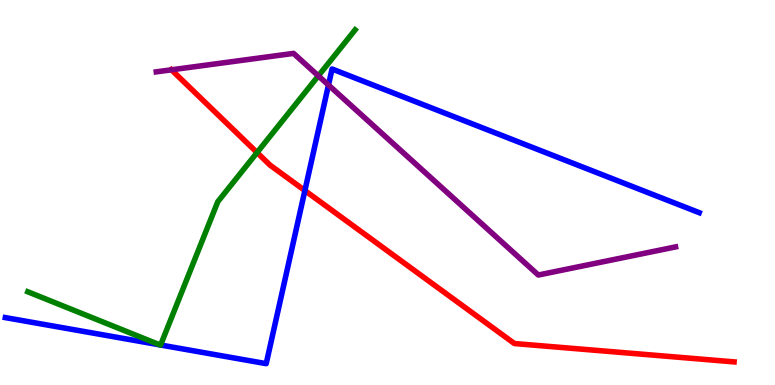[{'lines': ['blue', 'red'], 'intersections': [{'x': 3.93, 'y': 5.05}]}, {'lines': ['green', 'red'], 'intersections': [{'x': 3.32, 'y': 6.04}]}, {'lines': ['purple', 'red'], 'intersections': [{'x': 2.21, 'y': 8.19}]}, {'lines': ['blue', 'green'], 'intersections': [{'x': 2.06, 'y': 1.04}, {'x': 2.07, 'y': 1.04}]}, {'lines': ['blue', 'purple'], 'intersections': [{'x': 4.24, 'y': 7.79}]}, {'lines': ['green', 'purple'], 'intersections': [{'x': 4.11, 'y': 8.03}]}]